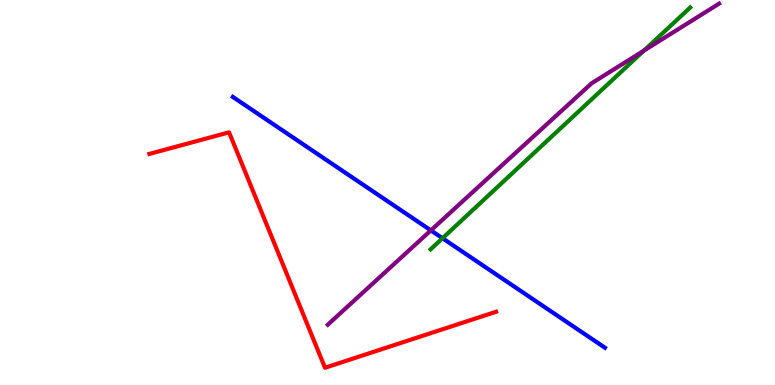[{'lines': ['blue', 'red'], 'intersections': []}, {'lines': ['green', 'red'], 'intersections': []}, {'lines': ['purple', 'red'], 'intersections': []}, {'lines': ['blue', 'green'], 'intersections': [{'x': 5.71, 'y': 3.81}]}, {'lines': ['blue', 'purple'], 'intersections': [{'x': 5.56, 'y': 4.02}]}, {'lines': ['green', 'purple'], 'intersections': [{'x': 8.31, 'y': 8.69}]}]